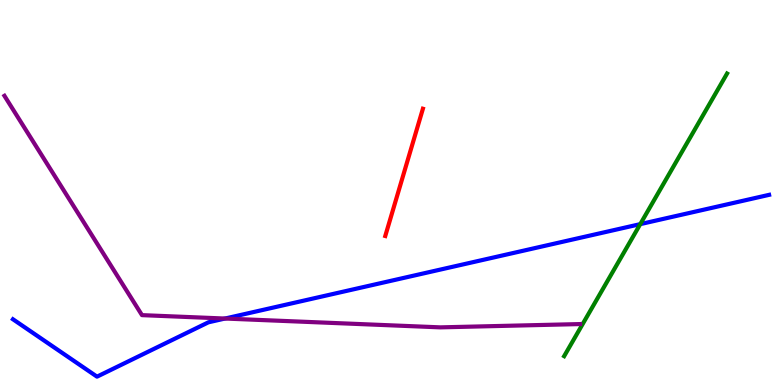[{'lines': ['blue', 'red'], 'intersections': []}, {'lines': ['green', 'red'], 'intersections': []}, {'lines': ['purple', 'red'], 'intersections': []}, {'lines': ['blue', 'green'], 'intersections': [{'x': 8.26, 'y': 4.18}]}, {'lines': ['blue', 'purple'], 'intersections': [{'x': 2.9, 'y': 1.73}]}, {'lines': ['green', 'purple'], 'intersections': []}]